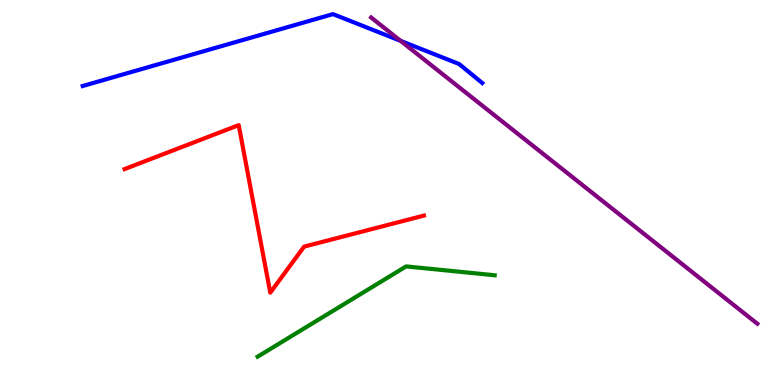[{'lines': ['blue', 'red'], 'intersections': []}, {'lines': ['green', 'red'], 'intersections': []}, {'lines': ['purple', 'red'], 'intersections': []}, {'lines': ['blue', 'green'], 'intersections': []}, {'lines': ['blue', 'purple'], 'intersections': [{'x': 5.17, 'y': 8.94}]}, {'lines': ['green', 'purple'], 'intersections': []}]